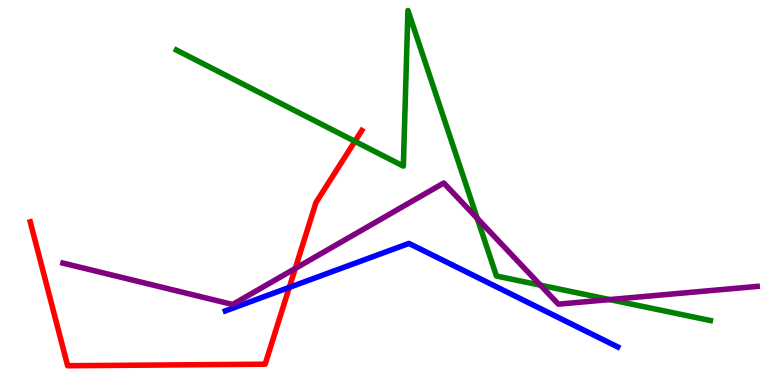[{'lines': ['blue', 'red'], 'intersections': [{'x': 3.73, 'y': 2.54}]}, {'lines': ['green', 'red'], 'intersections': [{'x': 4.58, 'y': 6.33}]}, {'lines': ['purple', 'red'], 'intersections': [{'x': 3.81, 'y': 3.03}]}, {'lines': ['blue', 'green'], 'intersections': []}, {'lines': ['blue', 'purple'], 'intersections': []}, {'lines': ['green', 'purple'], 'intersections': [{'x': 6.16, 'y': 4.33}, {'x': 6.97, 'y': 2.59}, {'x': 7.87, 'y': 2.22}]}]